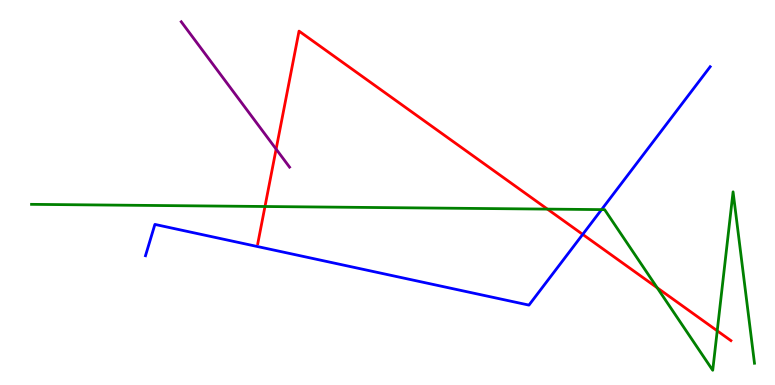[{'lines': ['blue', 'red'], 'intersections': [{'x': 7.52, 'y': 3.91}]}, {'lines': ['green', 'red'], 'intersections': [{'x': 3.42, 'y': 4.64}, {'x': 7.06, 'y': 4.57}, {'x': 8.48, 'y': 2.52}, {'x': 9.25, 'y': 1.41}]}, {'lines': ['purple', 'red'], 'intersections': [{'x': 3.56, 'y': 6.13}]}, {'lines': ['blue', 'green'], 'intersections': [{'x': 7.76, 'y': 4.56}]}, {'lines': ['blue', 'purple'], 'intersections': []}, {'lines': ['green', 'purple'], 'intersections': []}]